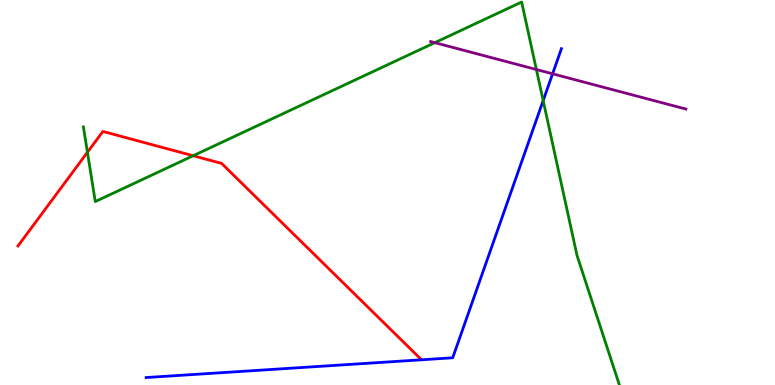[{'lines': ['blue', 'red'], 'intersections': []}, {'lines': ['green', 'red'], 'intersections': [{'x': 1.13, 'y': 6.04}, {'x': 2.49, 'y': 5.95}]}, {'lines': ['purple', 'red'], 'intersections': []}, {'lines': ['blue', 'green'], 'intersections': [{'x': 7.01, 'y': 7.39}]}, {'lines': ['blue', 'purple'], 'intersections': [{'x': 7.13, 'y': 8.08}]}, {'lines': ['green', 'purple'], 'intersections': [{'x': 5.61, 'y': 8.89}, {'x': 6.92, 'y': 8.19}]}]